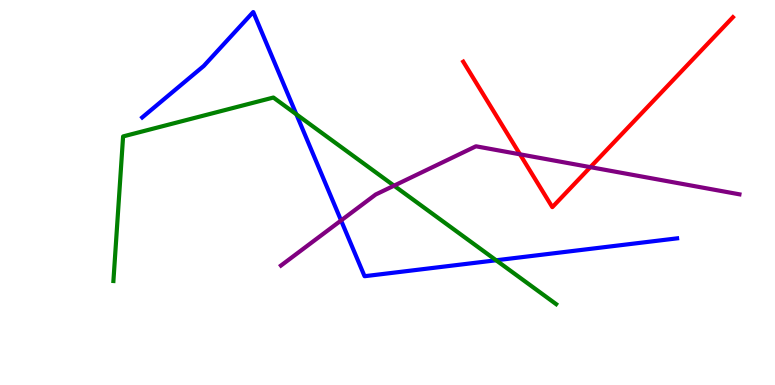[{'lines': ['blue', 'red'], 'intersections': []}, {'lines': ['green', 'red'], 'intersections': []}, {'lines': ['purple', 'red'], 'intersections': [{'x': 6.71, 'y': 5.99}, {'x': 7.62, 'y': 5.66}]}, {'lines': ['blue', 'green'], 'intersections': [{'x': 3.82, 'y': 7.03}, {'x': 6.4, 'y': 3.24}]}, {'lines': ['blue', 'purple'], 'intersections': [{'x': 4.4, 'y': 4.27}]}, {'lines': ['green', 'purple'], 'intersections': [{'x': 5.08, 'y': 5.18}]}]